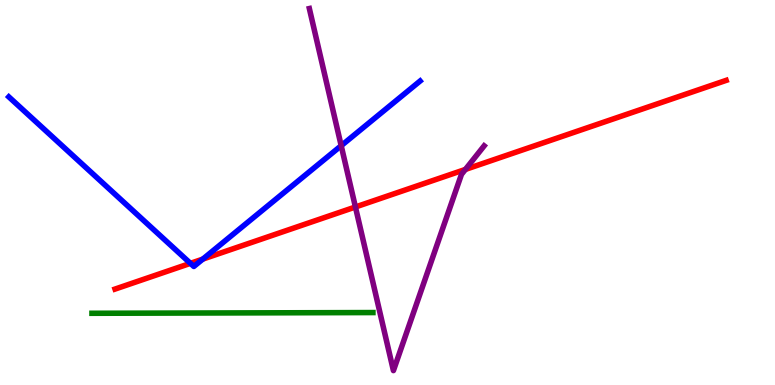[{'lines': ['blue', 'red'], 'intersections': [{'x': 2.46, 'y': 3.16}, {'x': 2.62, 'y': 3.27}]}, {'lines': ['green', 'red'], 'intersections': []}, {'lines': ['purple', 'red'], 'intersections': [{'x': 4.59, 'y': 4.62}, {'x': 6.01, 'y': 5.6}]}, {'lines': ['blue', 'green'], 'intersections': []}, {'lines': ['blue', 'purple'], 'intersections': [{'x': 4.4, 'y': 6.22}]}, {'lines': ['green', 'purple'], 'intersections': []}]